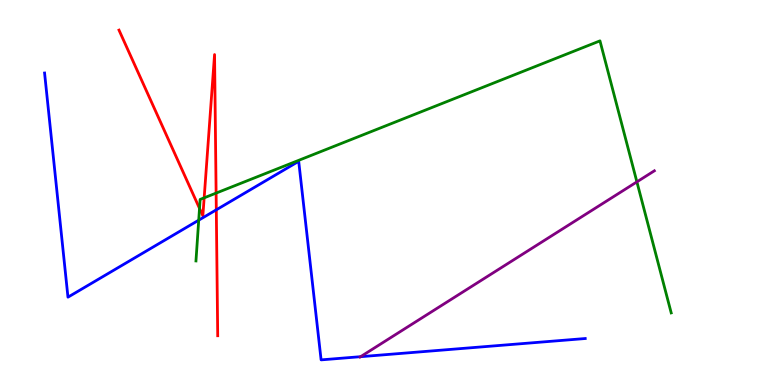[{'lines': ['blue', 'red'], 'intersections': [{'x': 2.79, 'y': 4.55}]}, {'lines': ['green', 'red'], 'intersections': [{'x': 2.57, 'y': 4.59}, {'x': 2.63, 'y': 4.86}, {'x': 2.79, 'y': 4.98}]}, {'lines': ['purple', 'red'], 'intersections': []}, {'lines': ['blue', 'green'], 'intersections': [{'x': 2.56, 'y': 4.28}]}, {'lines': ['blue', 'purple'], 'intersections': [{'x': 4.65, 'y': 0.736}]}, {'lines': ['green', 'purple'], 'intersections': [{'x': 8.22, 'y': 5.28}]}]